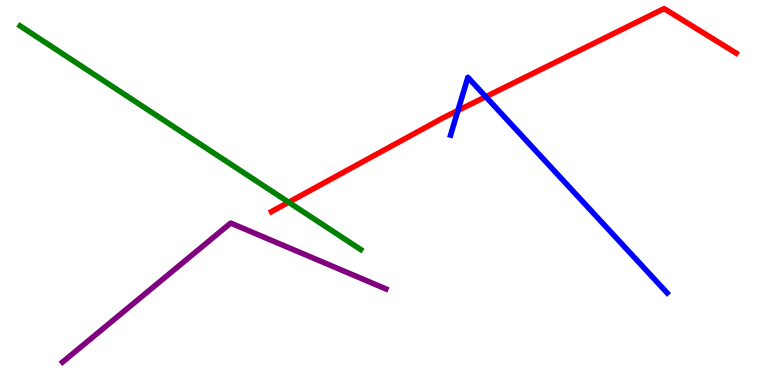[{'lines': ['blue', 'red'], 'intersections': [{'x': 5.91, 'y': 7.13}, {'x': 6.27, 'y': 7.49}]}, {'lines': ['green', 'red'], 'intersections': [{'x': 3.72, 'y': 4.75}]}, {'lines': ['purple', 'red'], 'intersections': []}, {'lines': ['blue', 'green'], 'intersections': []}, {'lines': ['blue', 'purple'], 'intersections': []}, {'lines': ['green', 'purple'], 'intersections': []}]